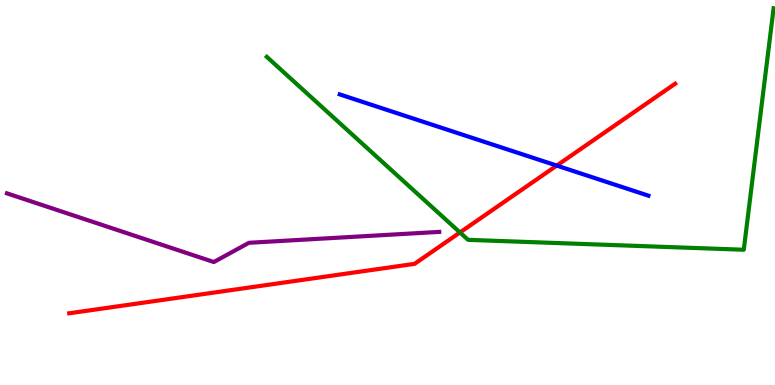[{'lines': ['blue', 'red'], 'intersections': [{'x': 7.18, 'y': 5.7}]}, {'lines': ['green', 'red'], 'intersections': [{'x': 5.94, 'y': 3.96}]}, {'lines': ['purple', 'red'], 'intersections': []}, {'lines': ['blue', 'green'], 'intersections': []}, {'lines': ['blue', 'purple'], 'intersections': []}, {'lines': ['green', 'purple'], 'intersections': []}]